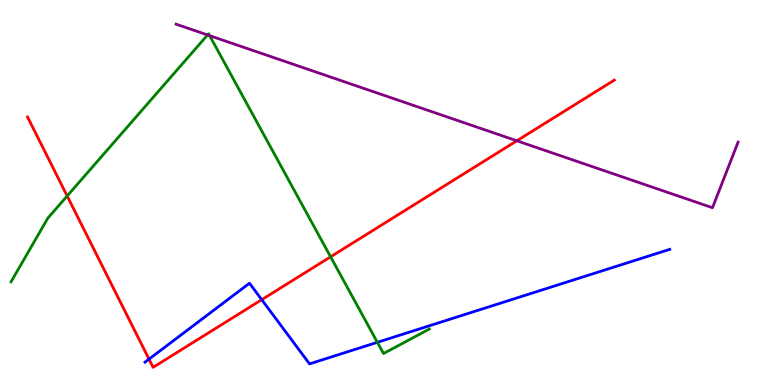[{'lines': ['blue', 'red'], 'intersections': [{'x': 1.92, 'y': 0.672}, {'x': 3.38, 'y': 2.22}]}, {'lines': ['green', 'red'], 'intersections': [{'x': 0.867, 'y': 4.91}, {'x': 4.27, 'y': 3.33}]}, {'lines': ['purple', 'red'], 'intersections': [{'x': 6.67, 'y': 6.34}]}, {'lines': ['blue', 'green'], 'intersections': [{'x': 4.87, 'y': 1.11}]}, {'lines': ['blue', 'purple'], 'intersections': []}, {'lines': ['green', 'purple'], 'intersections': [{'x': 2.68, 'y': 9.09}, {'x': 2.71, 'y': 9.07}]}]